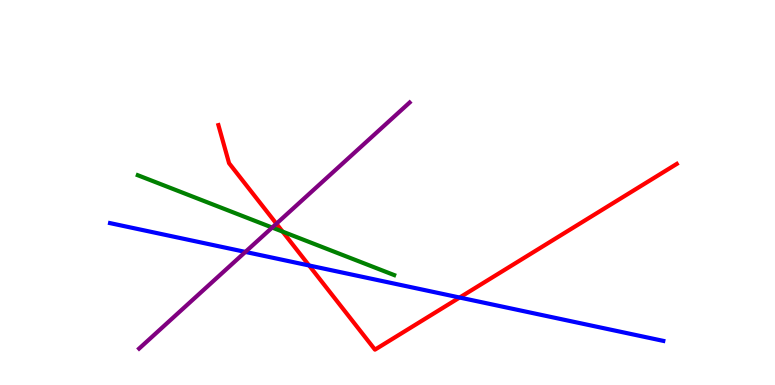[{'lines': ['blue', 'red'], 'intersections': [{'x': 3.99, 'y': 3.1}, {'x': 5.93, 'y': 2.27}]}, {'lines': ['green', 'red'], 'intersections': [{'x': 3.65, 'y': 3.98}]}, {'lines': ['purple', 'red'], 'intersections': [{'x': 3.57, 'y': 4.19}]}, {'lines': ['blue', 'green'], 'intersections': []}, {'lines': ['blue', 'purple'], 'intersections': [{'x': 3.17, 'y': 3.46}]}, {'lines': ['green', 'purple'], 'intersections': [{'x': 3.51, 'y': 4.09}]}]